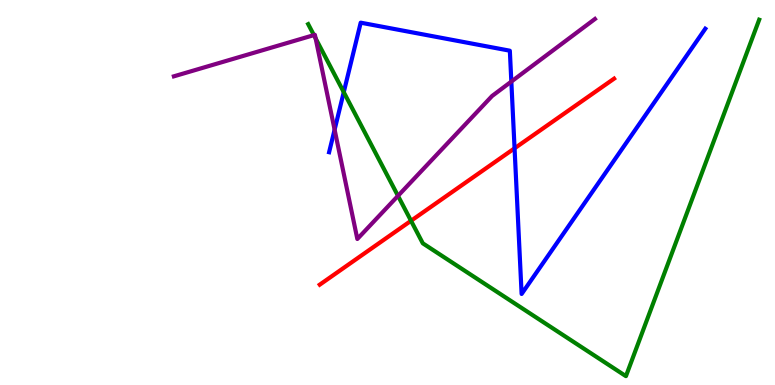[{'lines': ['blue', 'red'], 'intersections': [{'x': 6.64, 'y': 6.15}]}, {'lines': ['green', 'red'], 'intersections': [{'x': 5.3, 'y': 4.27}]}, {'lines': ['purple', 'red'], 'intersections': []}, {'lines': ['blue', 'green'], 'intersections': [{'x': 4.44, 'y': 7.61}]}, {'lines': ['blue', 'purple'], 'intersections': [{'x': 4.32, 'y': 6.63}, {'x': 6.6, 'y': 7.88}]}, {'lines': ['green', 'purple'], 'intersections': [{'x': 4.05, 'y': 9.09}, {'x': 4.07, 'y': 9.0}, {'x': 5.14, 'y': 4.91}]}]